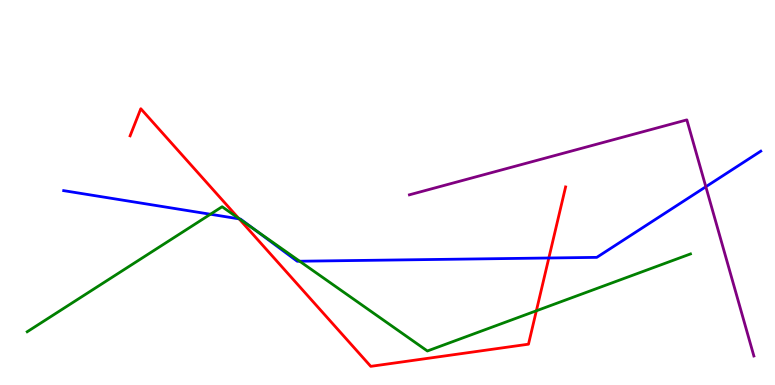[{'lines': ['blue', 'red'], 'intersections': [{'x': 3.09, 'y': 4.32}, {'x': 7.08, 'y': 3.3}]}, {'lines': ['green', 'red'], 'intersections': [{'x': 3.08, 'y': 4.33}, {'x': 6.92, 'y': 1.93}]}, {'lines': ['purple', 'red'], 'intersections': []}, {'lines': ['blue', 'green'], 'intersections': [{'x': 2.71, 'y': 4.44}, {'x': 3.09, 'y': 4.31}, {'x': 3.29, 'y': 4.04}, {'x': 3.87, 'y': 3.21}]}, {'lines': ['blue', 'purple'], 'intersections': [{'x': 9.11, 'y': 5.15}]}, {'lines': ['green', 'purple'], 'intersections': []}]